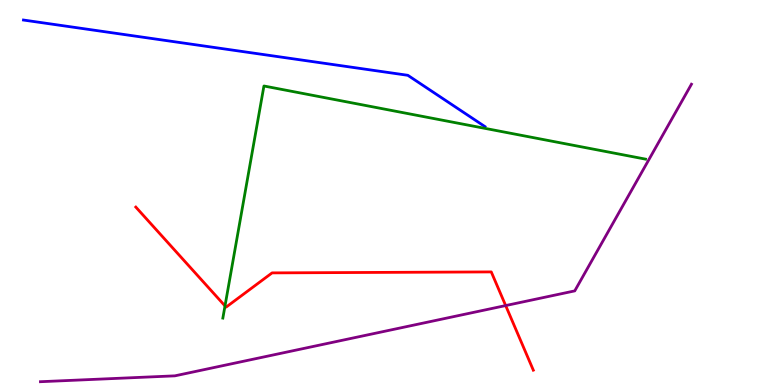[{'lines': ['blue', 'red'], 'intersections': []}, {'lines': ['green', 'red'], 'intersections': [{'x': 2.9, 'y': 2.05}]}, {'lines': ['purple', 'red'], 'intersections': [{'x': 6.52, 'y': 2.06}]}, {'lines': ['blue', 'green'], 'intersections': []}, {'lines': ['blue', 'purple'], 'intersections': []}, {'lines': ['green', 'purple'], 'intersections': []}]